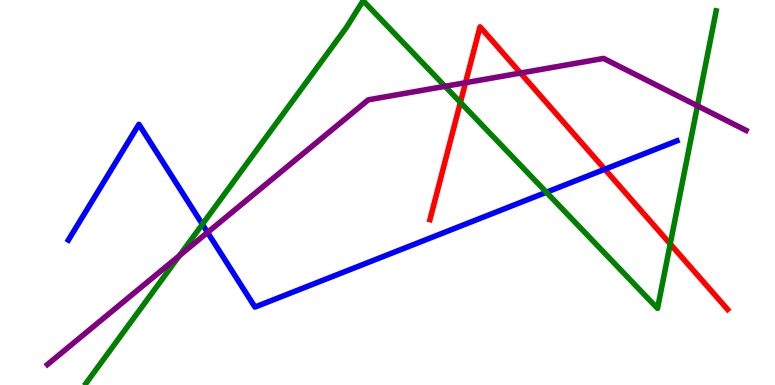[{'lines': ['blue', 'red'], 'intersections': [{'x': 7.8, 'y': 5.6}]}, {'lines': ['green', 'red'], 'intersections': [{'x': 5.94, 'y': 7.34}, {'x': 8.65, 'y': 3.66}]}, {'lines': ['purple', 'red'], 'intersections': [{'x': 6.01, 'y': 7.85}, {'x': 6.72, 'y': 8.1}]}, {'lines': ['blue', 'green'], 'intersections': [{'x': 2.61, 'y': 4.17}, {'x': 7.05, 'y': 5.01}]}, {'lines': ['blue', 'purple'], 'intersections': [{'x': 2.68, 'y': 3.96}]}, {'lines': ['green', 'purple'], 'intersections': [{'x': 2.32, 'y': 3.36}, {'x': 5.74, 'y': 7.76}, {'x': 9.0, 'y': 7.25}]}]